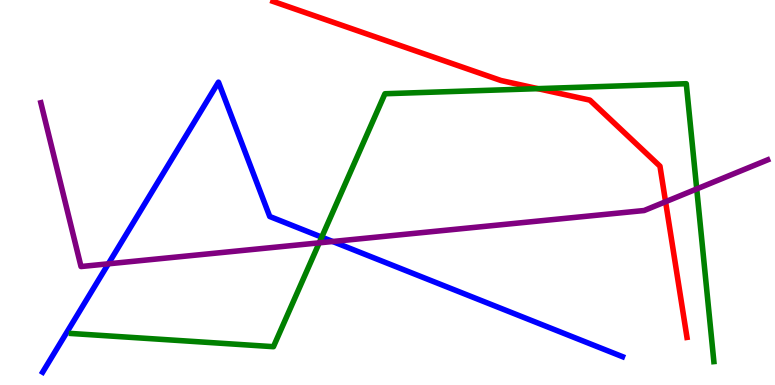[{'lines': ['blue', 'red'], 'intersections': []}, {'lines': ['green', 'red'], 'intersections': [{'x': 6.94, 'y': 7.7}]}, {'lines': ['purple', 'red'], 'intersections': [{'x': 8.59, 'y': 4.76}]}, {'lines': ['blue', 'green'], 'intersections': [{'x': 4.15, 'y': 3.84}]}, {'lines': ['blue', 'purple'], 'intersections': [{'x': 1.4, 'y': 3.15}, {'x': 4.29, 'y': 3.73}]}, {'lines': ['green', 'purple'], 'intersections': [{'x': 4.12, 'y': 3.69}, {'x': 8.99, 'y': 5.09}]}]